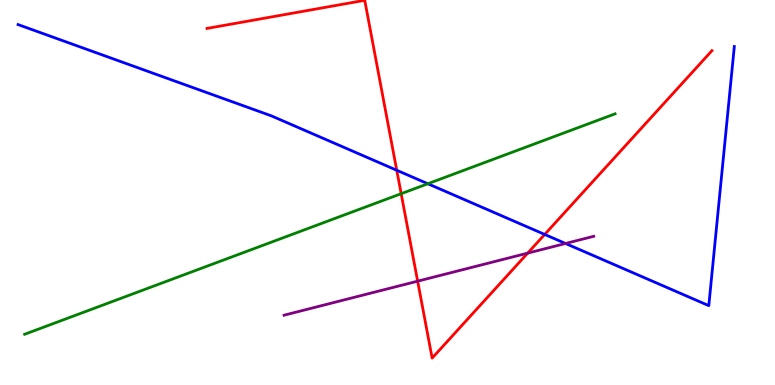[{'lines': ['blue', 'red'], 'intersections': [{'x': 5.12, 'y': 5.58}, {'x': 7.03, 'y': 3.91}]}, {'lines': ['green', 'red'], 'intersections': [{'x': 5.18, 'y': 4.97}]}, {'lines': ['purple', 'red'], 'intersections': [{'x': 5.39, 'y': 2.7}, {'x': 6.81, 'y': 3.43}]}, {'lines': ['blue', 'green'], 'intersections': [{'x': 5.52, 'y': 5.23}]}, {'lines': ['blue', 'purple'], 'intersections': [{'x': 7.3, 'y': 3.68}]}, {'lines': ['green', 'purple'], 'intersections': []}]